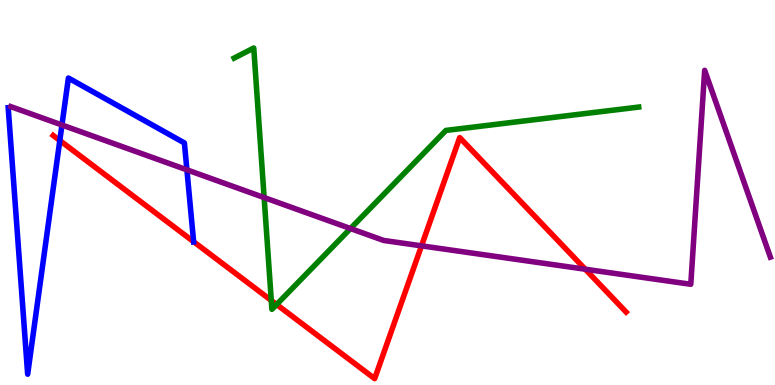[{'lines': ['blue', 'red'], 'intersections': [{'x': 0.772, 'y': 6.35}, {'x': 2.5, 'y': 3.72}]}, {'lines': ['green', 'red'], 'intersections': [{'x': 3.5, 'y': 2.2}, {'x': 3.57, 'y': 2.09}]}, {'lines': ['purple', 'red'], 'intersections': [{'x': 5.44, 'y': 3.61}, {'x': 7.55, 'y': 3.01}]}, {'lines': ['blue', 'green'], 'intersections': []}, {'lines': ['blue', 'purple'], 'intersections': [{'x': 0.799, 'y': 6.75}, {'x': 2.41, 'y': 5.59}]}, {'lines': ['green', 'purple'], 'intersections': [{'x': 3.41, 'y': 4.87}, {'x': 4.52, 'y': 4.06}]}]